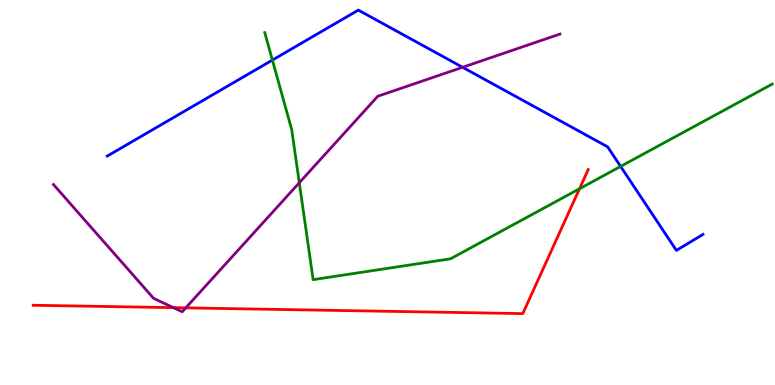[{'lines': ['blue', 'red'], 'intersections': []}, {'lines': ['green', 'red'], 'intersections': [{'x': 7.48, 'y': 5.1}]}, {'lines': ['purple', 'red'], 'intersections': [{'x': 2.24, 'y': 2.01}, {'x': 2.4, 'y': 2.0}]}, {'lines': ['blue', 'green'], 'intersections': [{'x': 3.51, 'y': 8.44}, {'x': 8.01, 'y': 5.68}]}, {'lines': ['blue', 'purple'], 'intersections': [{'x': 5.97, 'y': 8.25}]}, {'lines': ['green', 'purple'], 'intersections': [{'x': 3.86, 'y': 5.25}]}]